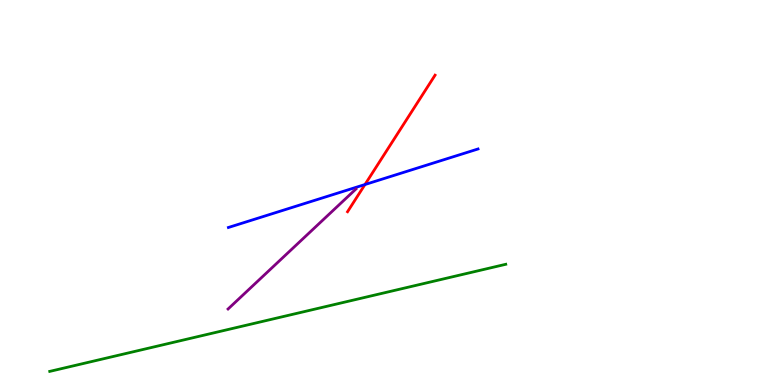[{'lines': ['blue', 'red'], 'intersections': [{'x': 4.71, 'y': 5.21}]}, {'lines': ['green', 'red'], 'intersections': []}, {'lines': ['purple', 'red'], 'intersections': []}, {'lines': ['blue', 'green'], 'intersections': []}, {'lines': ['blue', 'purple'], 'intersections': []}, {'lines': ['green', 'purple'], 'intersections': []}]